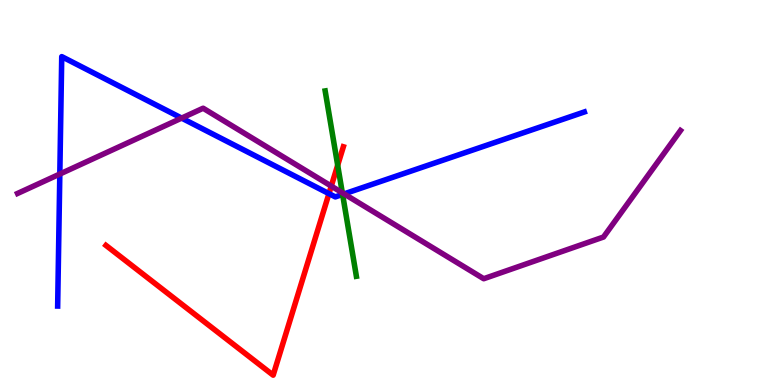[{'lines': ['blue', 'red'], 'intersections': [{'x': 4.24, 'y': 4.97}]}, {'lines': ['green', 'red'], 'intersections': [{'x': 4.36, 'y': 5.71}]}, {'lines': ['purple', 'red'], 'intersections': [{'x': 4.27, 'y': 5.17}]}, {'lines': ['blue', 'green'], 'intersections': [{'x': 4.42, 'y': 4.95}]}, {'lines': ['blue', 'purple'], 'intersections': [{'x': 0.772, 'y': 5.48}, {'x': 2.34, 'y': 6.93}, {'x': 4.44, 'y': 4.96}]}, {'lines': ['green', 'purple'], 'intersections': [{'x': 4.42, 'y': 4.99}]}]